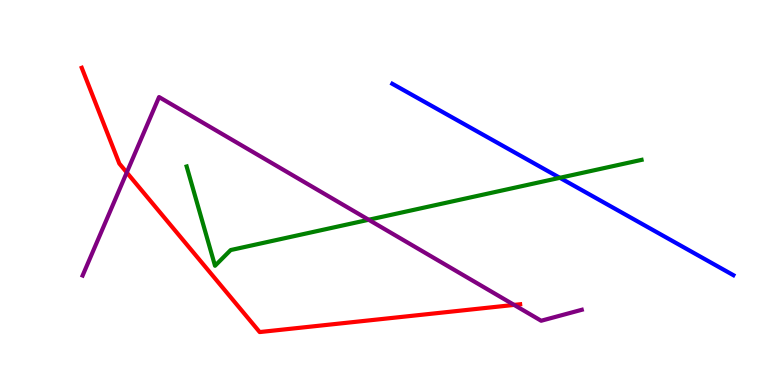[{'lines': ['blue', 'red'], 'intersections': []}, {'lines': ['green', 'red'], 'intersections': []}, {'lines': ['purple', 'red'], 'intersections': [{'x': 1.64, 'y': 5.52}, {'x': 6.63, 'y': 2.08}]}, {'lines': ['blue', 'green'], 'intersections': [{'x': 7.22, 'y': 5.38}]}, {'lines': ['blue', 'purple'], 'intersections': []}, {'lines': ['green', 'purple'], 'intersections': [{'x': 4.76, 'y': 4.29}]}]